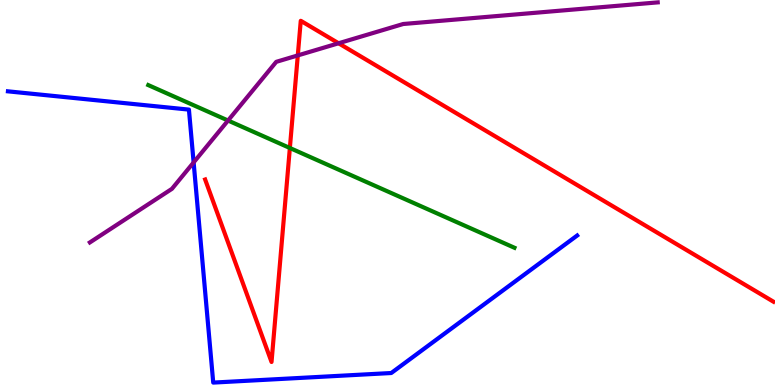[{'lines': ['blue', 'red'], 'intersections': []}, {'lines': ['green', 'red'], 'intersections': [{'x': 3.74, 'y': 6.16}]}, {'lines': ['purple', 'red'], 'intersections': [{'x': 3.84, 'y': 8.56}, {'x': 4.37, 'y': 8.88}]}, {'lines': ['blue', 'green'], 'intersections': []}, {'lines': ['blue', 'purple'], 'intersections': [{'x': 2.5, 'y': 5.78}]}, {'lines': ['green', 'purple'], 'intersections': [{'x': 2.94, 'y': 6.87}]}]